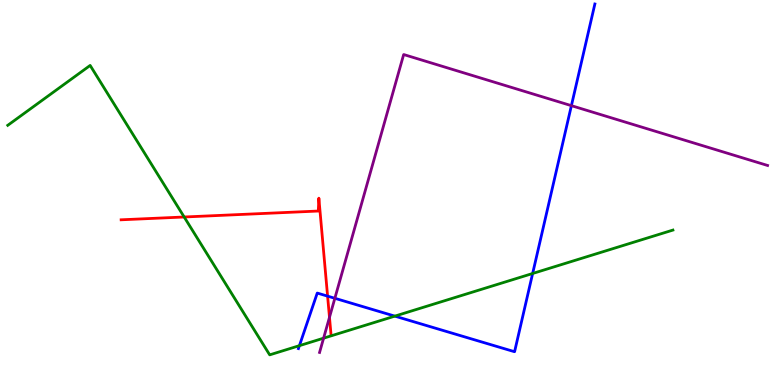[{'lines': ['blue', 'red'], 'intersections': [{'x': 4.23, 'y': 2.31}]}, {'lines': ['green', 'red'], 'intersections': [{'x': 2.38, 'y': 4.36}]}, {'lines': ['purple', 'red'], 'intersections': [{'x': 4.25, 'y': 1.76}]}, {'lines': ['blue', 'green'], 'intersections': [{'x': 3.86, 'y': 1.02}, {'x': 5.09, 'y': 1.79}, {'x': 6.87, 'y': 2.9}]}, {'lines': ['blue', 'purple'], 'intersections': [{'x': 4.32, 'y': 2.25}, {'x': 7.37, 'y': 7.26}]}, {'lines': ['green', 'purple'], 'intersections': [{'x': 4.18, 'y': 1.22}]}]